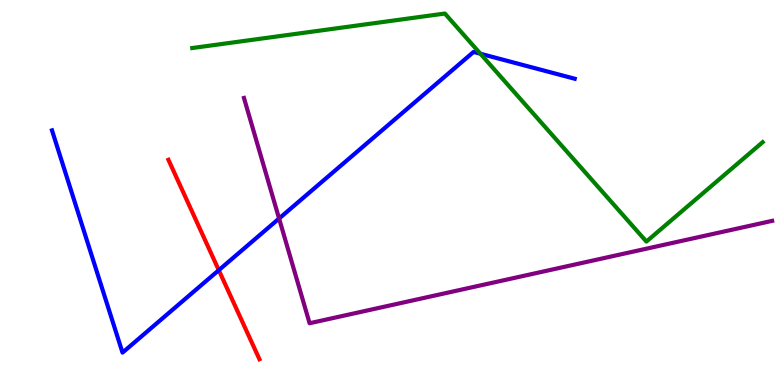[{'lines': ['blue', 'red'], 'intersections': [{'x': 2.82, 'y': 2.98}]}, {'lines': ['green', 'red'], 'intersections': []}, {'lines': ['purple', 'red'], 'intersections': []}, {'lines': ['blue', 'green'], 'intersections': [{'x': 6.2, 'y': 8.6}]}, {'lines': ['blue', 'purple'], 'intersections': [{'x': 3.6, 'y': 4.32}]}, {'lines': ['green', 'purple'], 'intersections': []}]